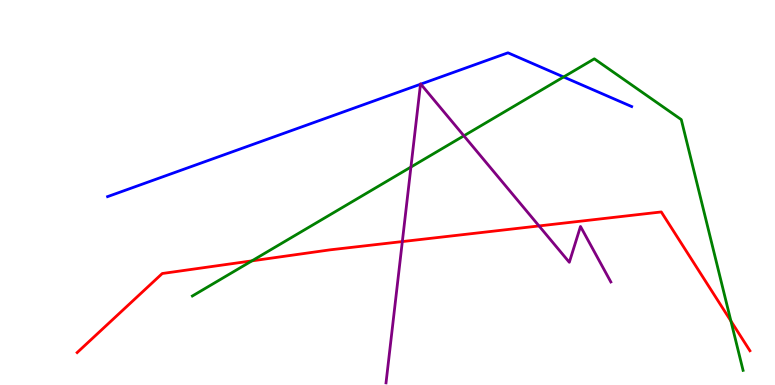[{'lines': ['blue', 'red'], 'intersections': []}, {'lines': ['green', 'red'], 'intersections': [{'x': 3.25, 'y': 3.22}, {'x': 9.43, 'y': 1.66}]}, {'lines': ['purple', 'red'], 'intersections': [{'x': 5.19, 'y': 3.73}, {'x': 6.96, 'y': 4.13}]}, {'lines': ['blue', 'green'], 'intersections': [{'x': 7.27, 'y': 8.0}]}, {'lines': ['blue', 'purple'], 'intersections': [{'x': 5.43, 'y': 7.81}, {'x': 5.43, 'y': 7.82}]}, {'lines': ['green', 'purple'], 'intersections': [{'x': 5.3, 'y': 5.66}, {'x': 5.99, 'y': 6.47}]}]